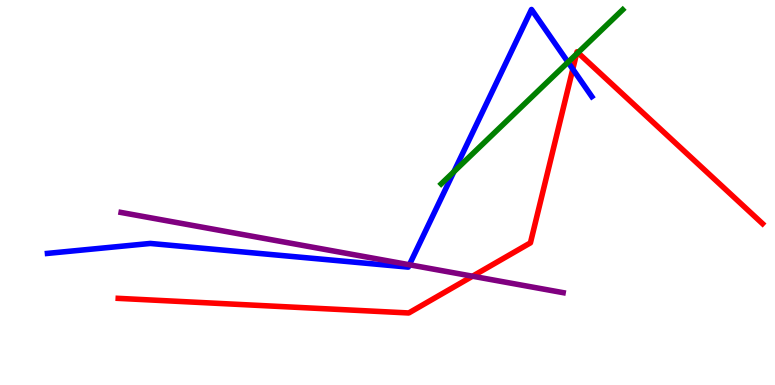[{'lines': ['blue', 'red'], 'intersections': [{'x': 7.39, 'y': 8.21}]}, {'lines': ['green', 'red'], 'intersections': [{'x': 7.44, 'y': 8.59}, {'x': 7.46, 'y': 8.63}]}, {'lines': ['purple', 'red'], 'intersections': [{'x': 6.1, 'y': 2.83}]}, {'lines': ['blue', 'green'], 'intersections': [{'x': 5.86, 'y': 5.54}, {'x': 7.33, 'y': 8.38}]}, {'lines': ['blue', 'purple'], 'intersections': [{'x': 5.28, 'y': 3.12}]}, {'lines': ['green', 'purple'], 'intersections': []}]